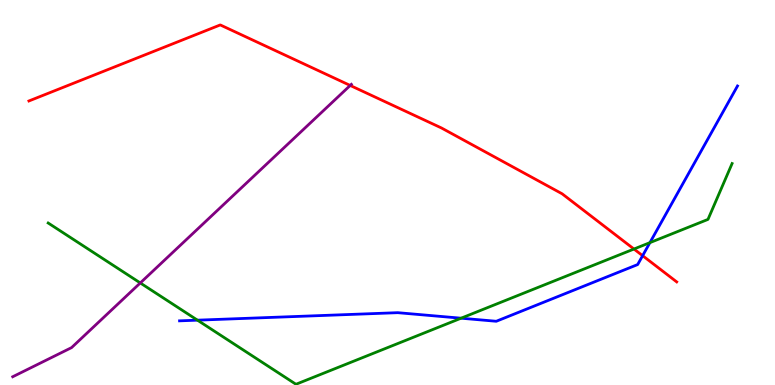[{'lines': ['blue', 'red'], 'intersections': [{'x': 8.29, 'y': 3.36}]}, {'lines': ['green', 'red'], 'intersections': [{'x': 8.18, 'y': 3.53}]}, {'lines': ['purple', 'red'], 'intersections': [{'x': 4.52, 'y': 7.78}]}, {'lines': ['blue', 'green'], 'intersections': [{'x': 2.55, 'y': 1.68}, {'x': 5.95, 'y': 1.74}, {'x': 8.39, 'y': 3.7}]}, {'lines': ['blue', 'purple'], 'intersections': []}, {'lines': ['green', 'purple'], 'intersections': [{'x': 1.81, 'y': 2.65}]}]